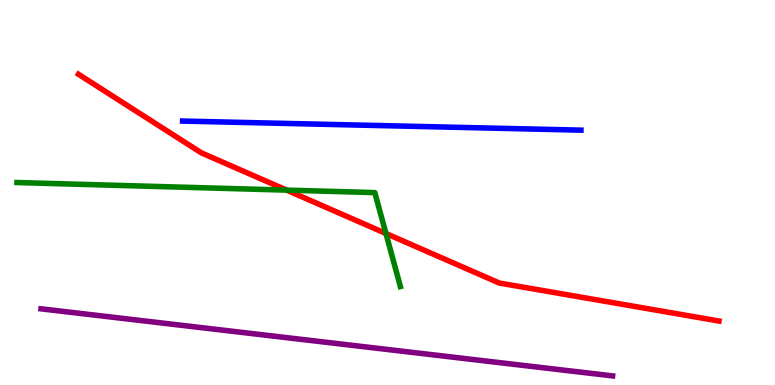[{'lines': ['blue', 'red'], 'intersections': []}, {'lines': ['green', 'red'], 'intersections': [{'x': 3.7, 'y': 5.06}, {'x': 4.98, 'y': 3.94}]}, {'lines': ['purple', 'red'], 'intersections': []}, {'lines': ['blue', 'green'], 'intersections': []}, {'lines': ['blue', 'purple'], 'intersections': []}, {'lines': ['green', 'purple'], 'intersections': []}]